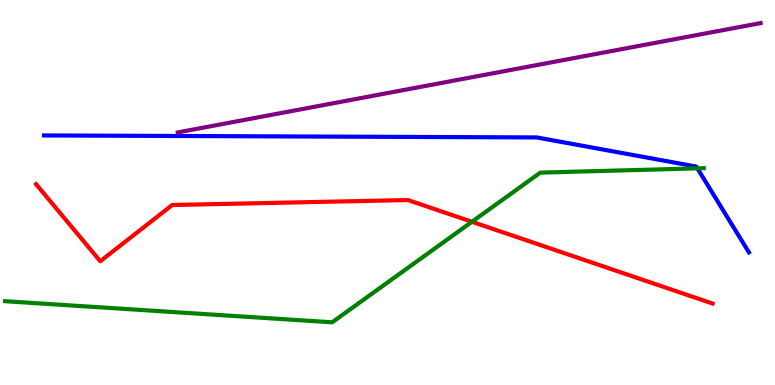[{'lines': ['blue', 'red'], 'intersections': []}, {'lines': ['green', 'red'], 'intersections': [{'x': 6.09, 'y': 4.24}]}, {'lines': ['purple', 'red'], 'intersections': []}, {'lines': ['blue', 'green'], 'intersections': [{'x': 9.0, 'y': 5.63}]}, {'lines': ['blue', 'purple'], 'intersections': []}, {'lines': ['green', 'purple'], 'intersections': []}]